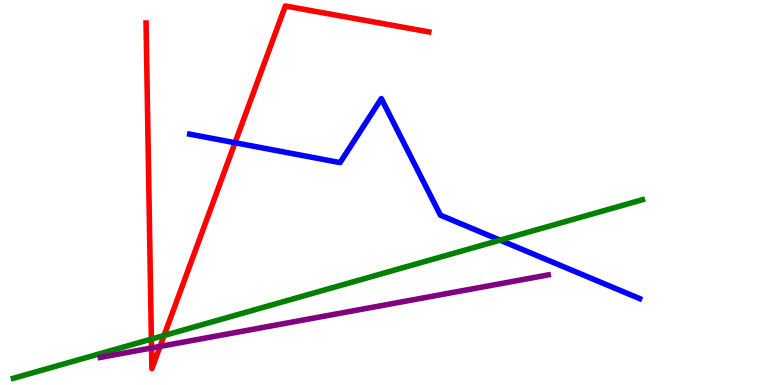[{'lines': ['blue', 'red'], 'intersections': [{'x': 3.03, 'y': 6.29}]}, {'lines': ['green', 'red'], 'intersections': [{'x': 1.95, 'y': 1.19}, {'x': 2.12, 'y': 1.29}]}, {'lines': ['purple', 'red'], 'intersections': [{'x': 1.96, 'y': 0.961}, {'x': 2.07, 'y': 1.0}]}, {'lines': ['blue', 'green'], 'intersections': [{'x': 6.45, 'y': 3.76}]}, {'lines': ['blue', 'purple'], 'intersections': []}, {'lines': ['green', 'purple'], 'intersections': []}]